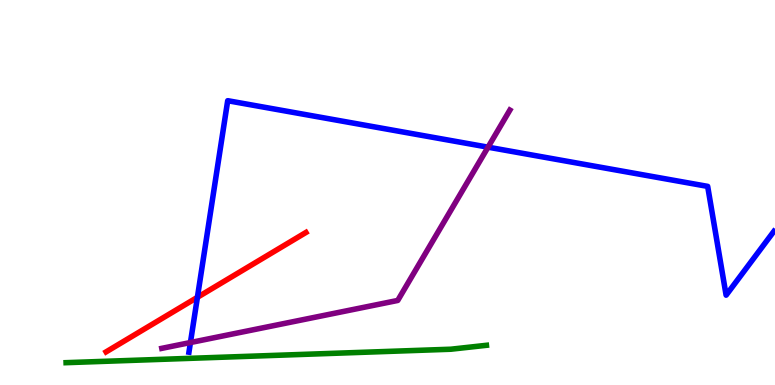[{'lines': ['blue', 'red'], 'intersections': [{'x': 2.55, 'y': 2.28}]}, {'lines': ['green', 'red'], 'intersections': []}, {'lines': ['purple', 'red'], 'intersections': []}, {'lines': ['blue', 'green'], 'intersections': []}, {'lines': ['blue', 'purple'], 'intersections': [{'x': 2.46, 'y': 1.1}, {'x': 6.3, 'y': 6.18}]}, {'lines': ['green', 'purple'], 'intersections': []}]